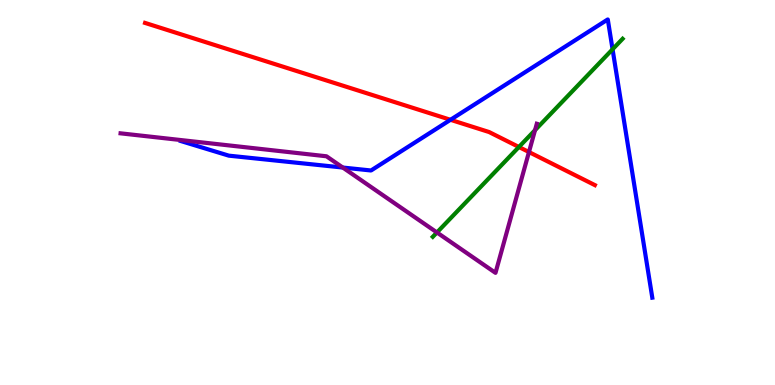[{'lines': ['blue', 'red'], 'intersections': [{'x': 5.81, 'y': 6.89}]}, {'lines': ['green', 'red'], 'intersections': [{'x': 6.7, 'y': 6.18}]}, {'lines': ['purple', 'red'], 'intersections': [{'x': 6.83, 'y': 6.05}]}, {'lines': ['blue', 'green'], 'intersections': [{'x': 7.9, 'y': 8.72}]}, {'lines': ['blue', 'purple'], 'intersections': [{'x': 4.42, 'y': 5.65}]}, {'lines': ['green', 'purple'], 'intersections': [{'x': 5.64, 'y': 3.96}, {'x': 6.9, 'y': 6.62}]}]